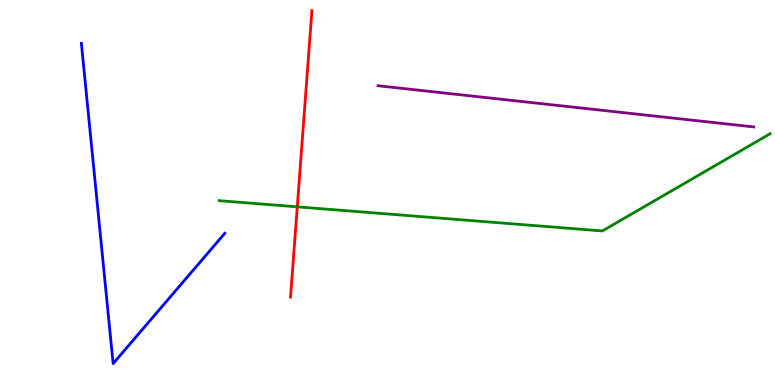[{'lines': ['blue', 'red'], 'intersections': []}, {'lines': ['green', 'red'], 'intersections': [{'x': 3.84, 'y': 4.63}]}, {'lines': ['purple', 'red'], 'intersections': []}, {'lines': ['blue', 'green'], 'intersections': []}, {'lines': ['blue', 'purple'], 'intersections': []}, {'lines': ['green', 'purple'], 'intersections': []}]